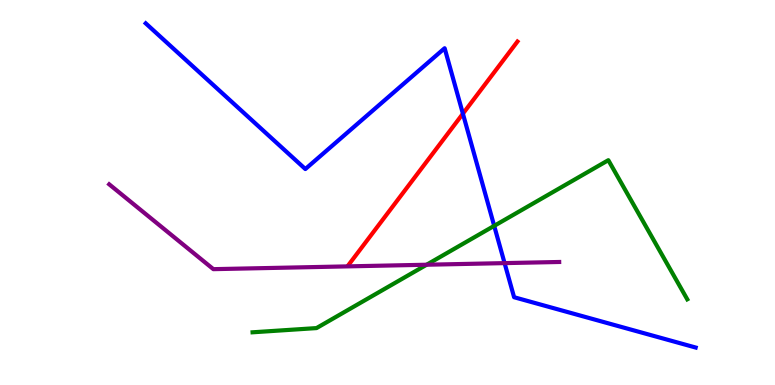[{'lines': ['blue', 'red'], 'intersections': [{'x': 5.97, 'y': 7.05}]}, {'lines': ['green', 'red'], 'intersections': []}, {'lines': ['purple', 'red'], 'intersections': []}, {'lines': ['blue', 'green'], 'intersections': [{'x': 6.38, 'y': 4.13}]}, {'lines': ['blue', 'purple'], 'intersections': [{'x': 6.51, 'y': 3.17}]}, {'lines': ['green', 'purple'], 'intersections': [{'x': 5.5, 'y': 3.12}]}]